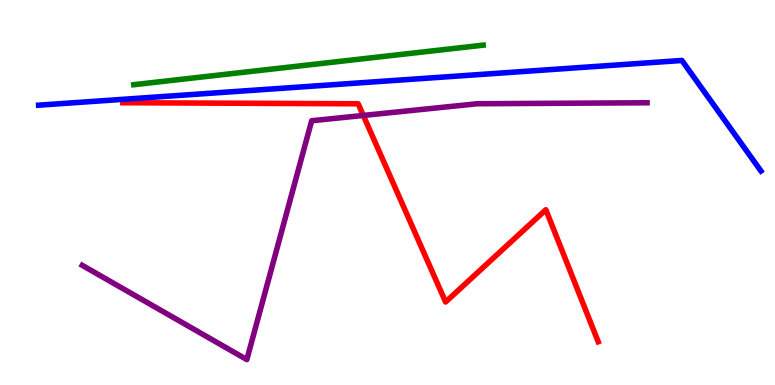[{'lines': ['blue', 'red'], 'intersections': []}, {'lines': ['green', 'red'], 'intersections': []}, {'lines': ['purple', 'red'], 'intersections': [{'x': 4.69, 'y': 7.0}]}, {'lines': ['blue', 'green'], 'intersections': []}, {'lines': ['blue', 'purple'], 'intersections': []}, {'lines': ['green', 'purple'], 'intersections': []}]